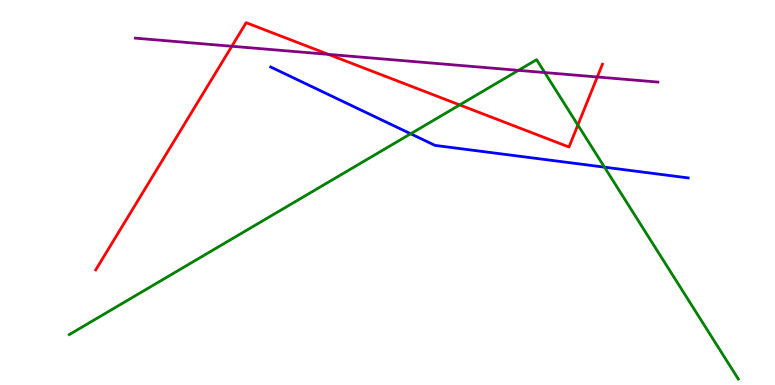[{'lines': ['blue', 'red'], 'intersections': []}, {'lines': ['green', 'red'], 'intersections': [{'x': 5.93, 'y': 7.27}, {'x': 7.46, 'y': 6.75}]}, {'lines': ['purple', 'red'], 'intersections': [{'x': 2.99, 'y': 8.8}, {'x': 4.24, 'y': 8.59}, {'x': 7.71, 'y': 8.0}]}, {'lines': ['blue', 'green'], 'intersections': [{'x': 5.3, 'y': 6.53}, {'x': 7.8, 'y': 5.66}]}, {'lines': ['blue', 'purple'], 'intersections': []}, {'lines': ['green', 'purple'], 'intersections': [{'x': 6.69, 'y': 8.17}, {'x': 7.03, 'y': 8.12}]}]